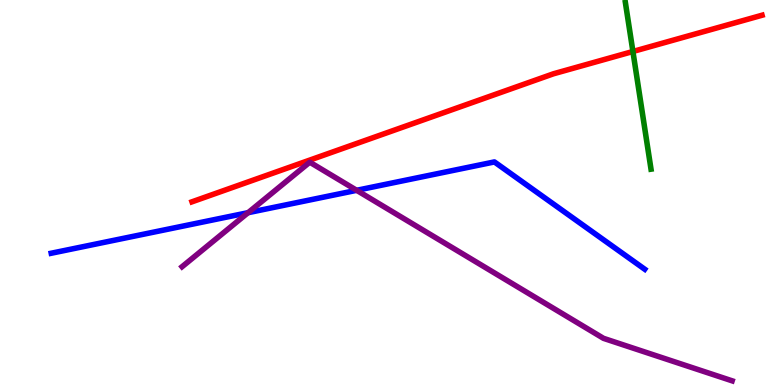[{'lines': ['blue', 'red'], 'intersections': []}, {'lines': ['green', 'red'], 'intersections': [{'x': 8.17, 'y': 8.66}]}, {'lines': ['purple', 'red'], 'intersections': []}, {'lines': ['blue', 'green'], 'intersections': []}, {'lines': ['blue', 'purple'], 'intersections': [{'x': 3.2, 'y': 4.48}, {'x': 4.6, 'y': 5.06}]}, {'lines': ['green', 'purple'], 'intersections': []}]